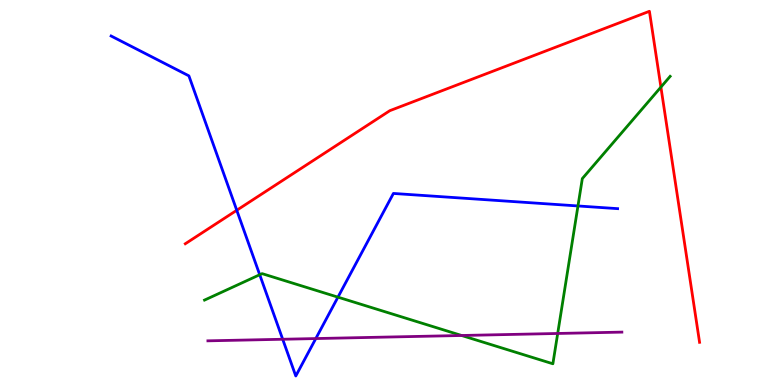[{'lines': ['blue', 'red'], 'intersections': [{'x': 3.06, 'y': 4.54}]}, {'lines': ['green', 'red'], 'intersections': [{'x': 8.53, 'y': 7.74}]}, {'lines': ['purple', 'red'], 'intersections': []}, {'lines': ['blue', 'green'], 'intersections': [{'x': 3.35, 'y': 2.86}, {'x': 4.36, 'y': 2.28}, {'x': 7.46, 'y': 4.65}]}, {'lines': ['blue', 'purple'], 'intersections': [{'x': 3.65, 'y': 1.19}, {'x': 4.07, 'y': 1.21}]}, {'lines': ['green', 'purple'], 'intersections': [{'x': 5.96, 'y': 1.29}, {'x': 7.2, 'y': 1.34}]}]